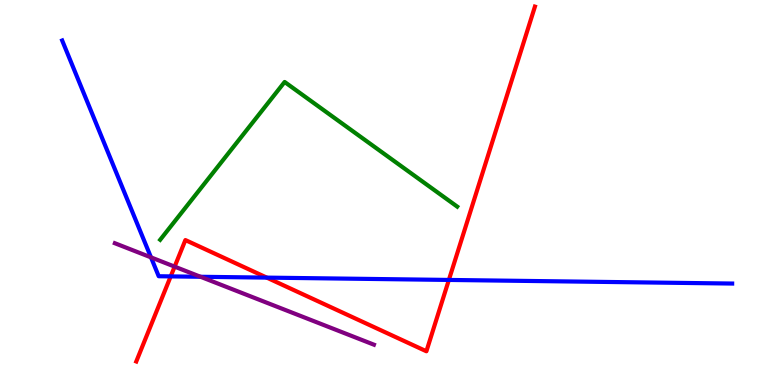[{'lines': ['blue', 'red'], 'intersections': [{'x': 2.2, 'y': 2.82}, {'x': 3.44, 'y': 2.79}, {'x': 5.79, 'y': 2.73}]}, {'lines': ['green', 'red'], 'intersections': []}, {'lines': ['purple', 'red'], 'intersections': [{'x': 2.25, 'y': 3.07}]}, {'lines': ['blue', 'green'], 'intersections': []}, {'lines': ['blue', 'purple'], 'intersections': [{'x': 1.95, 'y': 3.32}, {'x': 2.59, 'y': 2.81}]}, {'lines': ['green', 'purple'], 'intersections': []}]